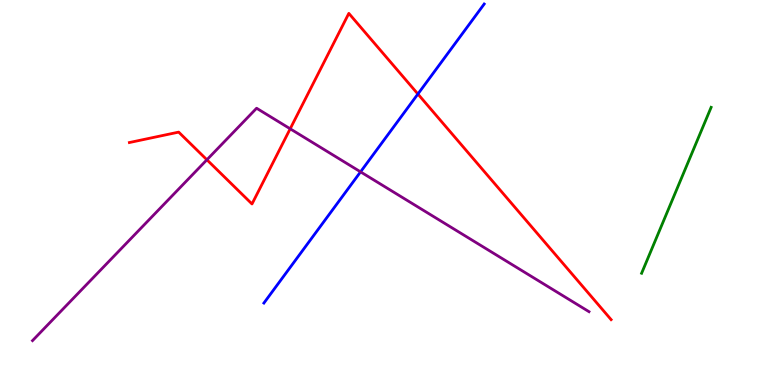[{'lines': ['blue', 'red'], 'intersections': [{'x': 5.39, 'y': 7.56}]}, {'lines': ['green', 'red'], 'intersections': []}, {'lines': ['purple', 'red'], 'intersections': [{'x': 2.67, 'y': 5.85}, {'x': 3.74, 'y': 6.65}]}, {'lines': ['blue', 'green'], 'intersections': []}, {'lines': ['blue', 'purple'], 'intersections': [{'x': 4.65, 'y': 5.54}]}, {'lines': ['green', 'purple'], 'intersections': []}]